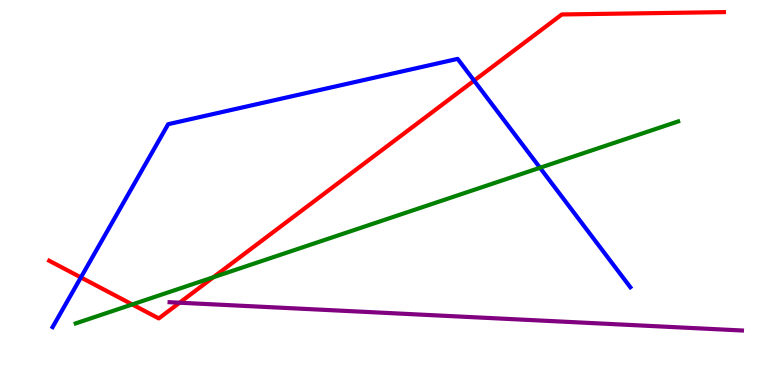[{'lines': ['blue', 'red'], 'intersections': [{'x': 1.04, 'y': 2.79}, {'x': 6.12, 'y': 7.91}]}, {'lines': ['green', 'red'], 'intersections': [{'x': 1.71, 'y': 2.09}, {'x': 2.75, 'y': 2.8}]}, {'lines': ['purple', 'red'], 'intersections': [{'x': 2.32, 'y': 2.14}]}, {'lines': ['blue', 'green'], 'intersections': [{'x': 6.97, 'y': 5.64}]}, {'lines': ['blue', 'purple'], 'intersections': []}, {'lines': ['green', 'purple'], 'intersections': []}]